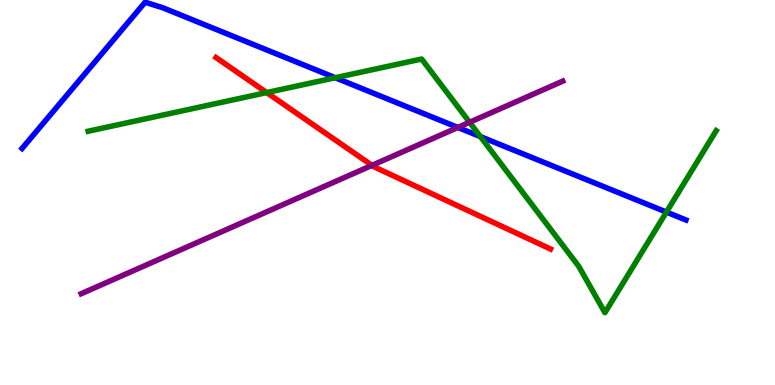[{'lines': ['blue', 'red'], 'intersections': []}, {'lines': ['green', 'red'], 'intersections': [{'x': 3.44, 'y': 7.6}]}, {'lines': ['purple', 'red'], 'intersections': [{'x': 4.8, 'y': 5.71}]}, {'lines': ['blue', 'green'], 'intersections': [{'x': 4.33, 'y': 7.98}, {'x': 6.2, 'y': 6.45}, {'x': 8.6, 'y': 4.49}]}, {'lines': ['blue', 'purple'], 'intersections': [{'x': 5.91, 'y': 6.69}]}, {'lines': ['green', 'purple'], 'intersections': [{'x': 6.06, 'y': 6.82}]}]